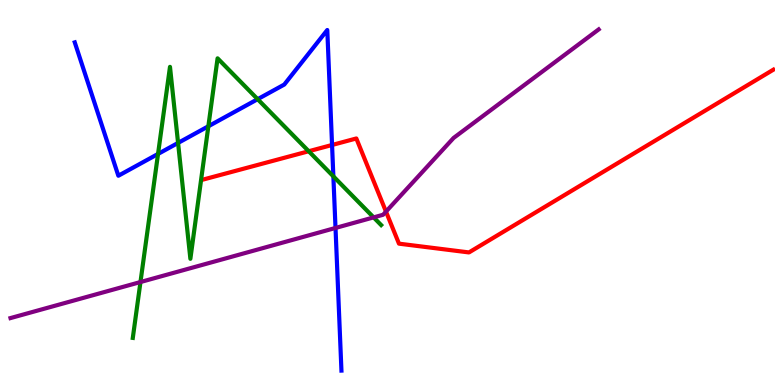[{'lines': ['blue', 'red'], 'intersections': [{'x': 4.28, 'y': 6.23}]}, {'lines': ['green', 'red'], 'intersections': [{'x': 3.98, 'y': 6.07}]}, {'lines': ['purple', 'red'], 'intersections': [{'x': 4.98, 'y': 4.5}]}, {'lines': ['blue', 'green'], 'intersections': [{'x': 2.04, 'y': 6.0}, {'x': 2.3, 'y': 6.29}, {'x': 2.69, 'y': 6.72}, {'x': 3.32, 'y': 7.42}, {'x': 4.3, 'y': 5.42}]}, {'lines': ['blue', 'purple'], 'intersections': [{'x': 4.33, 'y': 4.08}]}, {'lines': ['green', 'purple'], 'intersections': [{'x': 1.81, 'y': 2.67}, {'x': 4.82, 'y': 4.35}]}]